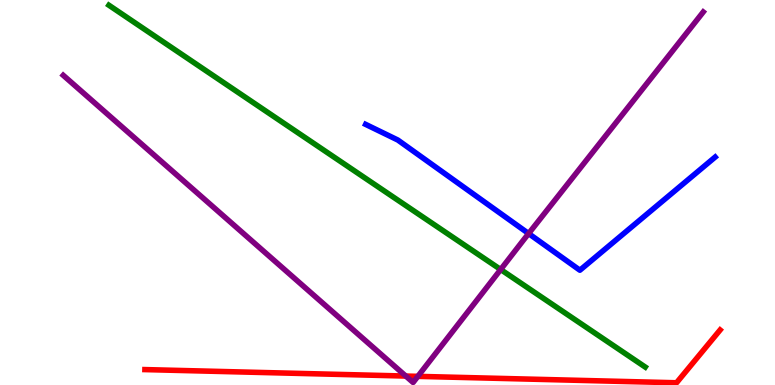[{'lines': ['blue', 'red'], 'intersections': []}, {'lines': ['green', 'red'], 'intersections': []}, {'lines': ['purple', 'red'], 'intersections': [{'x': 5.24, 'y': 0.232}, {'x': 5.39, 'y': 0.225}]}, {'lines': ['blue', 'green'], 'intersections': []}, {'lines': ['blue', 'purple'], 'intersections': [{'x': 6.82, 'y': 3.93}]}, {'lines': ['green', 'purple'], 'intersections': [{'x': 6.46, 'y': 3.0}]}]